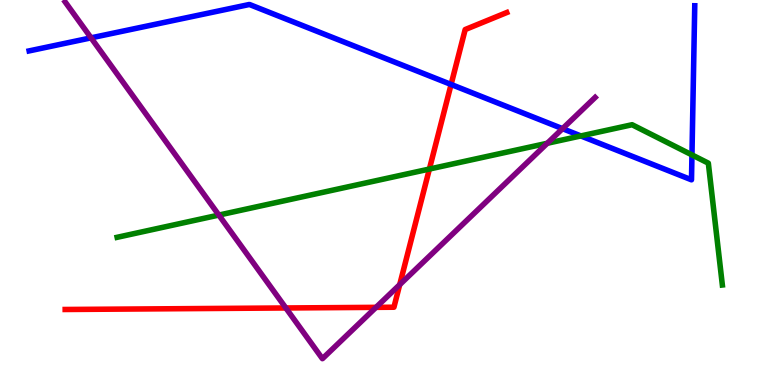[{'lines': ['blue', 'red'], 'intersections': [{'x': 5.82, 'y': 7.81}]}, {'lines': ['green', 'red'], 'intersections': [{'x': 5.54, 'y': 5.61}]}, {'lines': ['purple', 'red'], 'intersections': [{'x': 3.69, 'y': 2.0}, {'x': 4.85, 'y': 2.02}, {'x': 5.16, 'y': 2.61}]}, {'lines': ['blue', 'green'], 'intersections': [{'x': 7.49, 'y': 6.47}, {'x': 8.93, 'y': 5.98}]}, {'lines': ['blue', 'purple'], 'intersections': [{'x': 1.17, 'y': 9.02}, {'x': 7.26, 'y': 6.66}]}, {'lines': ['green', 'purple'], 'intersections': [{'x': 2.82, 'y': 4.41}, {'x': 7.06, 'y': 6.28}]}]